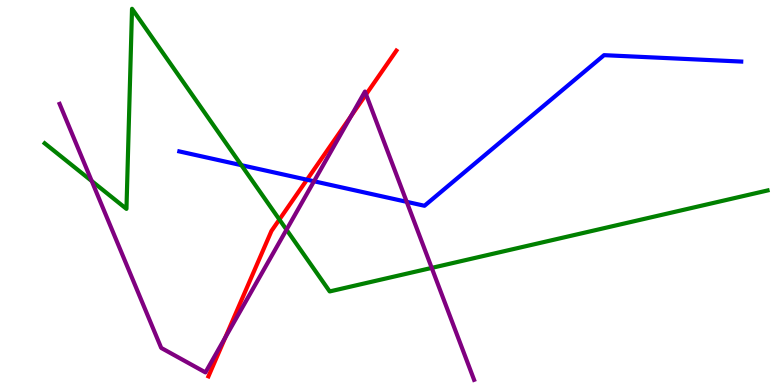[{'lines': ['blue', 'red'], 'intersections': [{'x': 3.96, 'y': 5.33}]}, {'lines': ['green', 'red'], 'intersections': [{'x': 3.61, 'y': 4.3}]}, {'lines': ['purple', 'red'], 'intersections': [{'x': 2.91, 'y': 1.23}, {'x': 4.53, 'y': 6.98}, {'x': 4.72, 'y': 7.55}]}, {'lines': ['blue', 'green'], 'intersections': [{'x': 3.11, 'y': 5.71}]}, {'lines': ['blue', 'purple'], 'intersections': [{'x': 4.05, 'y': 5.29}, {'x': 5.25, 'y': 4.76}]}, {'lines': ['green', 'purple'], 'intersections': [{'x': 1.18, 'y': 5.3}, {'x': 3.7, 'y': 4.03}, {'x': 5.57, 'y': 3.04}]}]